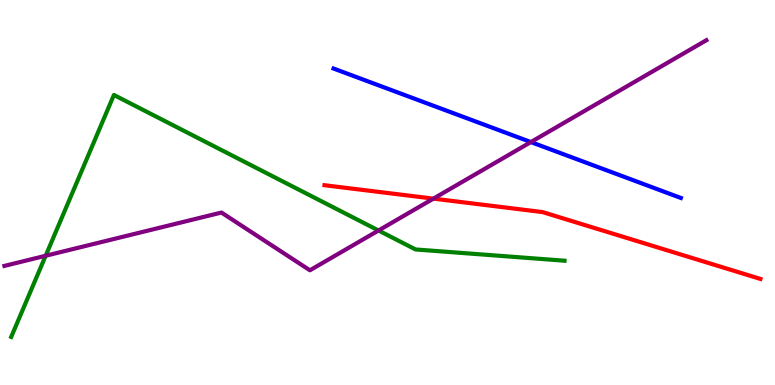[{'lines': ['blue', 'red'], 'intersections': []}, {'lines': ['green', 'red'], 'intersections': []}, {'lines': ['purple', 'red'], 'intersections': [{'x': 5.59, 'y': 4.84}]}, {'lines': ['blue', 'green'], 'intersections': []}, {'lines': ['blue', 'purple'], 'intersections': [{'x': 6.85, 'y': 6.31}]}, {'lines': ['green', 'purple'], 'intersections': [{'x': 0.589, 'y': 3.36}, {'x': 4.88, 'y': 4.01}]}]